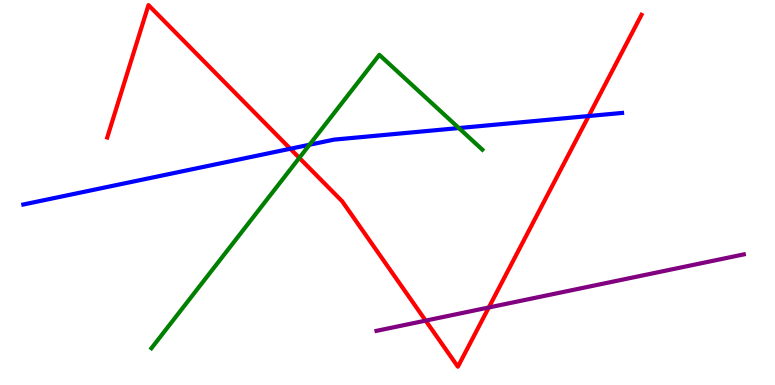[{'lines': ['blue', 'red'], 'intersections': [{'x': 3.75, 'y': 6.14}, {'x': 7.6, 'y': 6.99}]}, {'lines': ['green', 'red'], 'intersections': [{'x': 3.86, 'y': 5.9}]}, {'lines': ['purple', 'red'], 'intersections': [{'x': 5.49, 'y': 1.67}, {'x': 6.31, 'y': 2.01}]}, {'lines': ['blue', 'green'], 'intersections': [{'x': 3.99, 'y': 6.24}, {'x': 5.92, 'y': 6.67}]}, {'lines': ['blue', 'purple'], 'intersections': []}, {'lines': ['green', 'purple'], 'intersections': []}]